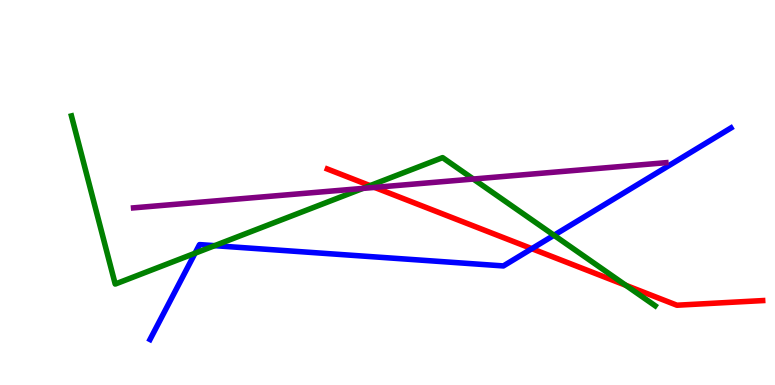[{'lines': ['blue', 'red'], 'intersections': [{'x': 6.86, 'y': 3.54}]}, {'lines': ['green', 'red'], 'intersections': [{'x': 4.77, 'y': 5.18}, {'x': 8.07, 'y': 2.59}]}, {'lines': ['purple', 'red'], 'intersections': [{'x': 4.83, 'y': 5.13}]}, {'lines': ['blue', 'green'], 'intersections': [{'x': 2.52, 'y': 3.42}, {'x': 2.77, 'y': 3.62}, {'x': 7.15, 'y': 3.89}]}, {'lines': ['blue', 'purple'], 'intersections': []}, {'lines': ['green', 'purple'], 'intersections': [{'x': 4.68, 'y': 5.11}, {'x': 6.11, 'y': 5.35}]}]